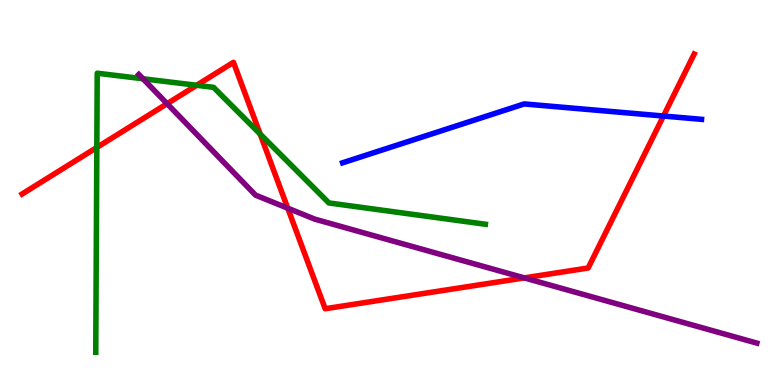[{'lines': ['blue', 'red'], 'intersections': [{'x': 8.56, 'y': 6.99}]}, {'lines': ['green', 'red'], 'intersections': [{'x': 1.25, 'y': 6.17}, {'x': 2.54, 'y': 7.78}, {'x': 3.36, 'y': 6.52}]}, {'lines': ['purple', 'red'], 'intersections': [{'x': 2.16, 'y': 7.31}, {'x': 3.71, 'y': 4.59}, {'x': 6.77, 'y': 2.78}]}, {'lines': ['blue', 'green'], 'intersections': []}, {'lines': ['blue', 'purple'], 'intersections': []}, {'lines': ['green', 'purple'], 'intersections': [{'x': 1.84, 'y': 7.95}]}]